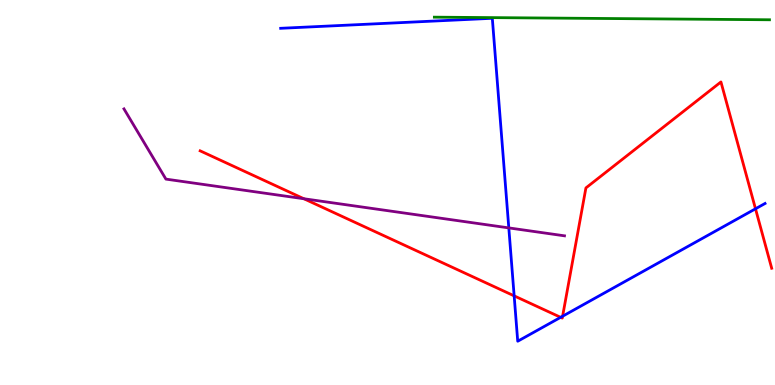[{'lines': ['blue', 'red'], 'intersections': [{'x': 6.63, 'y': 2.32}, {'x': 7.23, 'y': 1.76}, {'x': 7.26, 'y': 1.79}, {'x': 9.75, 'y': 4.58}]}, {'lines': ['green', 'red'], 'intersections': []}, {'lines': ['purple', 'red'], 'intersections': [{'x': 3.92, 'y': 4.84}]}, {'lines': ['blue', 'green'], 'intersections': []}, {'lines': ['blue', 'purple'], 'intersections': [{'x': 6.57, 'y': 4.08}]}, {'lines': ['green', 'purple'], 'intersections': []}]